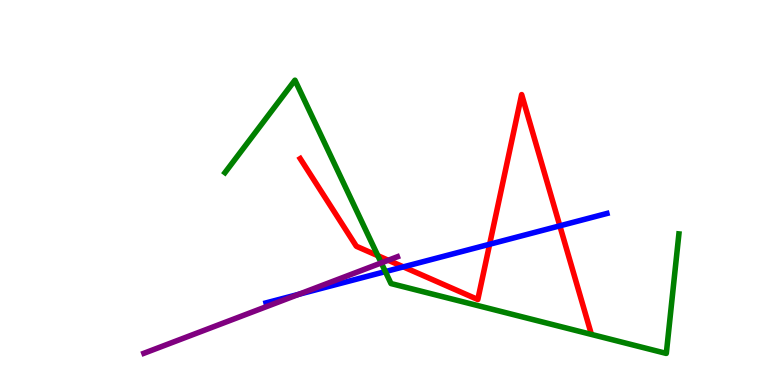[{'lines': ['blue', 'red'], 'intersections': [{'x': 5.2, 'y': 3.07}, {'x': 6.32, 'y': 3.66}, {'x': 7.22, 'y': 4.13}]}, {'lines': ['green', 'red'], 'intersections': [{'x': 4.88, 'y': 3.36}]}, {'lines': ['purple', 'red'], 'intersections': [{'x': 5.01, 'y': 3.24}]}, {'lines': ['blue', 'green'], 'intersections': [{'x': 4.97, 'y': 2.95}]}, {'lines': ['blue', 'purple'], 'intersections': [{'x': 3.86, 'y': 2.36}]}, {'lines': ['green', 'purple'], 'intersections': [{'x': 4.92, 'y': 3.17}]}]